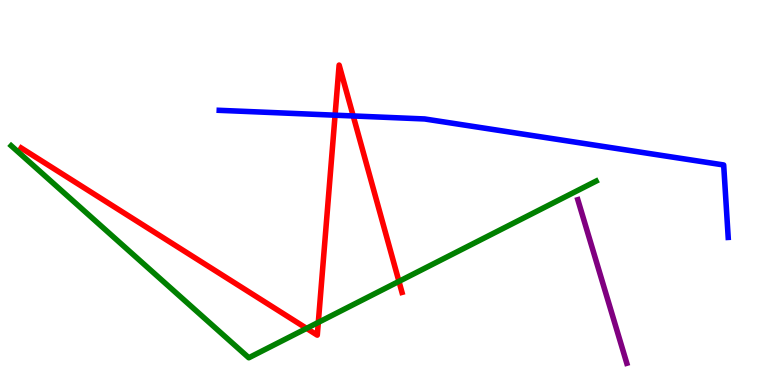[{'lines': ['blue', 'red'], 'intersections': [{'x': 4.32, 'y': 7.01}, {'x': 4.56, 'y': 6.99}]}, {'lines': ['green', 'red'], 'intersections': [{'x': 3.96, 'y': 1.47}, {'x': 4.11, 'y': 1.63}, {'x': 5.15, 'y': 2.69}]}, {'lines': ['purple', 'red'], 'intersections': []}, {'lines': ['blue', 'green'], 'intersections': []}, {'lines': ['blue', 'purple'], 'intersections': []}, {'lines': ['green', 'purple'], 'intersections': []}]